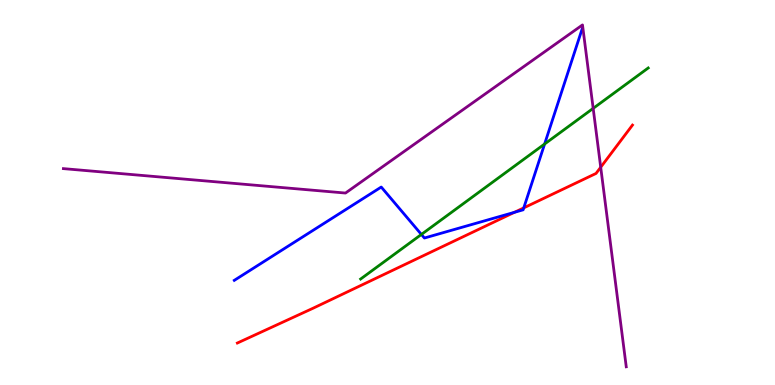[{'lines': ['blue', 'red'], 'intersections': [{'x': 6.64, 'y': 4.49}, {'x': 6.76, 'y': 4.6}]}, {'lines': ['green', 'red'], 'intersections': []}, {'lines': ['purple', 'red'], 'intersections': [{'x': 7.75, 'y': 5.66}]}, {'lines': ['blue', 'green'], 'intersections': [{'x': 5.44, 'y': 3.91}, {'x': 7.03, 'y': 6.26}]}, {'lines': ['blue', 'purple'], 'intersections': []}, {'lines': ['green', 'purple'], 'intersections': [{'x': 7.65, 'y': 7.19}]}]